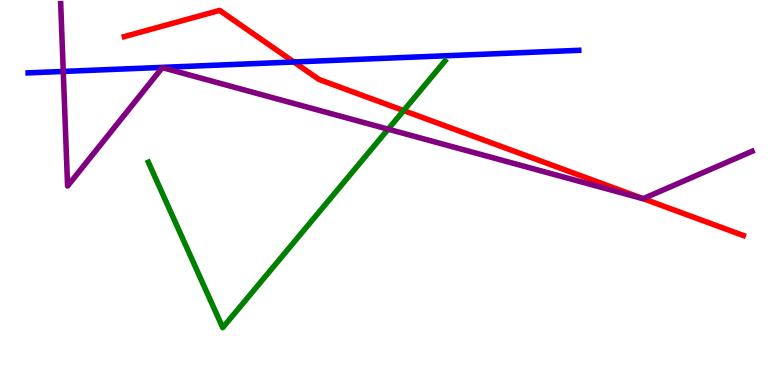[{'lines': ['blue', 'red'], 'intersections': [{'x': 3.79, 'y': 8.39}]}, {'lines': ['green', 'red'], 'intersections': [{'x': 5.21, 'y': 7.13}]}, {'lines': ['purple', 'red'], 'intersections': [{'x': 8.3, 'y': 4.84}]}, {'lines': ['blue', 'green'], 'intersections': []}, {'lines': ['blue', 'purple'], 'intersections': [{'x': 0.816, 'y': 8.14}]}, {'lines': ['green', 'purple'], 'intersections': [{'x': 5.01, 'y': 6.64}]}]